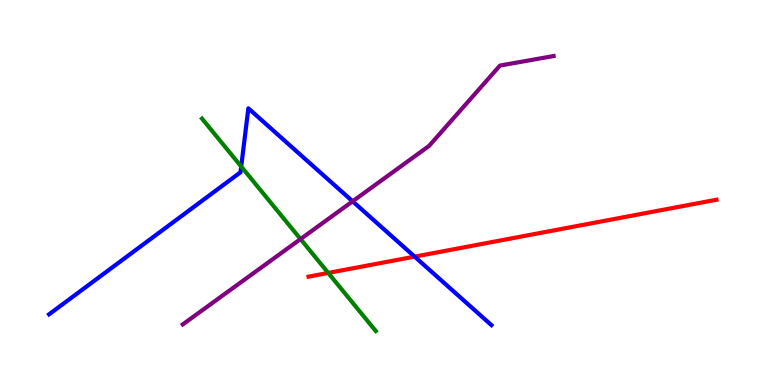[{'lines': ['blue', 'red'], 'intersections': [{'x': 5.35, 'y': 3.33}]}, {'lines': ['green', 'red'], 'intersections': [{'x': 4.24, 'y': 2.91}]}, {'lines': ['purple', 'red'], 'intersections': []}, {'lines': ['blue', 'green'], 'intersections': [{'x': 3.11, 'y': 5.67}]}, {'lines': ['blue', 'purple'], 'intersections': [{'x': 4.55, 'y': 4.77}]}, {'lines': ['green', 'purple'], 'intersections': [{'x': 3.88, 'y': 3.79}]}]